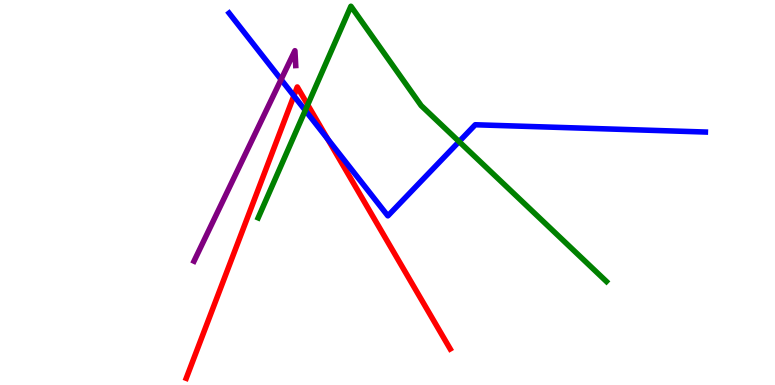[{'lines': ['blue', 'red'], 'intersections': [{'x': 3.79, 'y': 7.51}, {'x': 4.23, 'y': 6.39}]}, {'lines': ['green', 'red'], 'intersections': [{'x': 3.97, 'y': 7.28}]}, {'lines': ['purple', 'red'], 'intersections': []}, {'lines': ['blue', 'green'], 'intersections': [{'x': 3.94, 'y': 7.13}, {'x': 5.92, 'y': 6.32}]}, {'lines': ['blue', 'purple'], 'intersections': [{'x': 3.63, 'y': 7.93}]}, {'lines': ['green', 'purple'], 'intersections': []}]